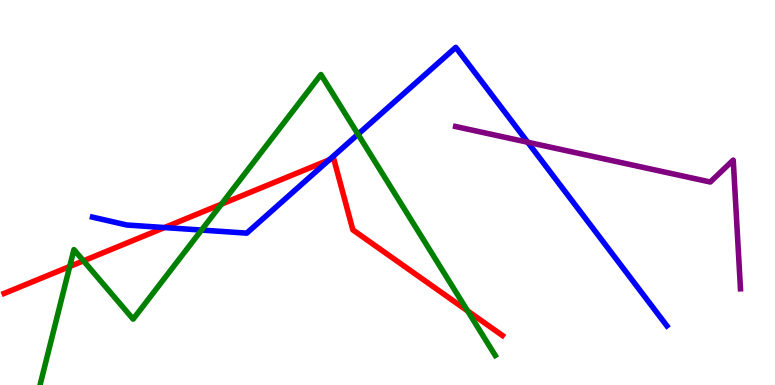[{'lines': ['blue', 'red'], 'intersections': [{'x': 2.12, 'y': 4.09}, {'x': 4.25, 'y': 5.85}]}, {'lines': ['green', 'red'], 'intersections': [{'x': 0.899, 'y': 3.08}, {'x': 1.08, 'y': 3.23}, {'x': 2.86, 'y': 4.7}, {'x': 6.03, 'y': 1.92}]}, {'lines': ['purple', 'red'], 'intersections': []}, {'lines': ['blue', 'green'], 'intersections': [{'x': 2.6, 'y': 4.02}, {'x': 4.62, 'y': 6.51}]}, {'lines': ['blue', 'purple'], 'intersections': [{'x': 6.81, 'y': 6.31}]}, {'lines': ['green', 'purple'], 'intersections': []}]